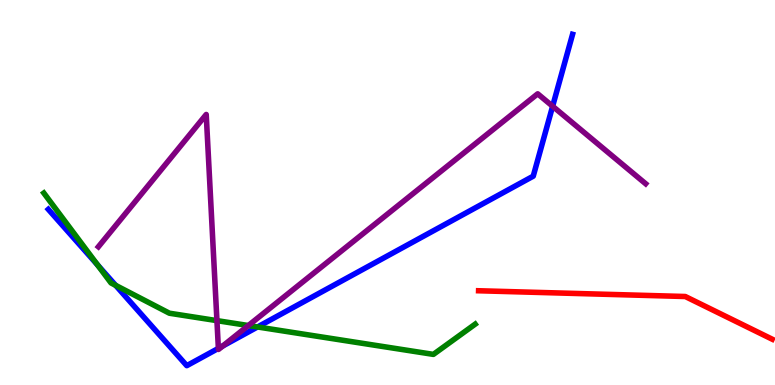[{'lines': ['blue', 'red'], 'intersections': []}, {'lines': ['green', 'red'], 'intersections': []}, {'lines': ['purple', 'red'], 'intersections': []}, {'lines': ['blue', 'green'], 'intersections': [{'x': 1.26, 'y': 3.12}, {'x': 1.49, 'y': 2.59}, {'x': 3.32, 'y': 1.51}]}, {'lines': ['blue', 'purple'], 'intersections': [{'x': 2.82, 'y': 0.951}, {'x': 2.88, 'y': 1.01}, {'x': 7.13, 'y': 7.24}]}, {'lines': ['green', 'purple'], 'intersections': [{'x': 2.8, 'y': 1.67}, {'x': 3.2, 'y': 1.54}]}]